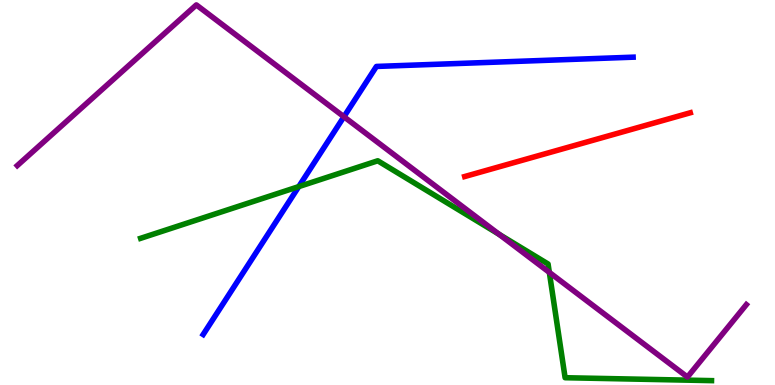[{'lines': ['blue', 'red'], 'intersections': []}, {'lines': ['green', 'red'], 'intersections': []}, {'lines': ['purple', 'red'], 'intersections': []}, {'lines': ['blue', 'green'], 'intersections': [{'x': 3.86, 'y': 5.15}]}, {'lines': ['blue', 'purple'], 'intersections': [{'x': 4.44, 'y': 6.97}]}, {'lines': ['green', 'purple'], 'intersections': [{'x': 6.44, 'y': 3.91}, {'x': 7.09, 'y': 2.93}]}]